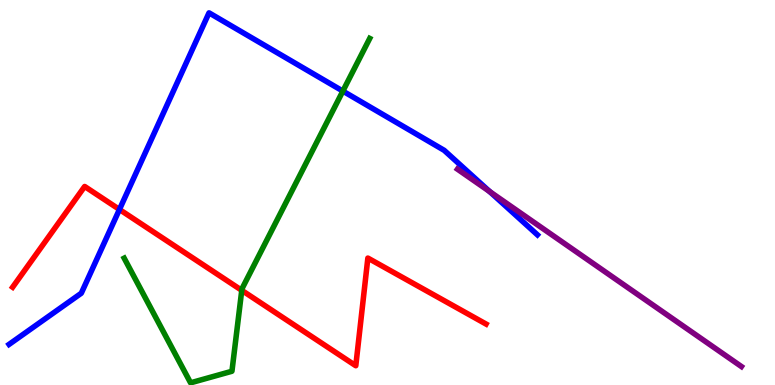[{'lines': ['blue', 'red'], 'intersections': [{'x': 1.54, 'y': 4.56}]}, {'lines': ['green', 'red'], 'intersections': [{'x': 3.12, 'y': 2.46}]}, {'lines': ['purple', 'red'], 'intersections': []}, {'lines': ['blue', 'green'], 'intersections': [{'x': 4.42, 'y': 7.63}]}, {'lines': ['blue', 'purple'], 'intersections': [{'x': 6.32, 'y': 5.02}]}, {'lines': ['green', 'purple'], 'intersections': []}]